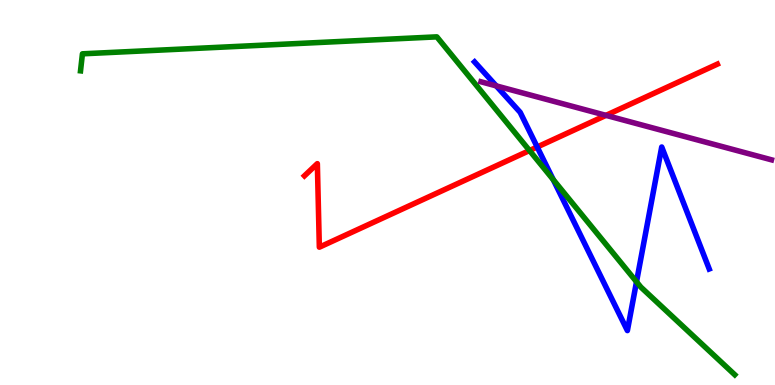[{'lines': ['blue', 'red'], 'intersections': [{'x': 6.93, 'y': 6.18}]}, {'lines': ['green', 'red'], 'intersections': [{'x': 6.83, 'y': 6.09}]}, {'lines': ['purple', 'red'], 'intersections': [{'x': 7.82, 'y': 7.0}]}, {'lines': ['blue', 'green'], 'intersections': [{'x': 7.14, 'y': 5.33}, {'x': 8.21, 'y': 2.68}]}, {'lines': ['blue', 'purple'], 'intersections': [{'x': 6.4, 'y': 7.77}]}, {'lines': ['green', 'purple'], 'intersections': []}]